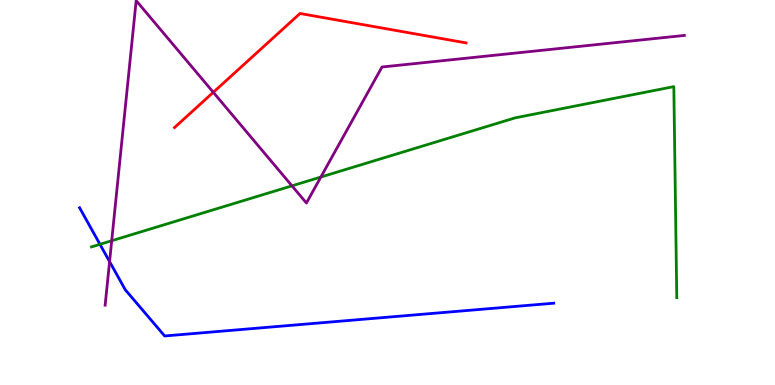[{'lines': ['blue', 'red'], 'intersections': []}, {'lines': ['green', 'red'], 'intersections': []}, {'lines': ['purple', 'red'], 'intersections': [{'x': 2.75, 'y': 7.6}]}, {'lines': ['blue', 'green'], 'intersections': [{'x': 1.29, 'y': 3.65}]}, {'lines': ['blue', 'purple'], 'intersections': [{'x': 1.41, 'y': 3.21}]}, {'lines': ['green', 'purple'], 'intersections': [{'x': 1.44, 'y': 3.75}, {'x': 3.77, 'y': 5.17}, {'x': 4.14, 'y': 5.4}]}]